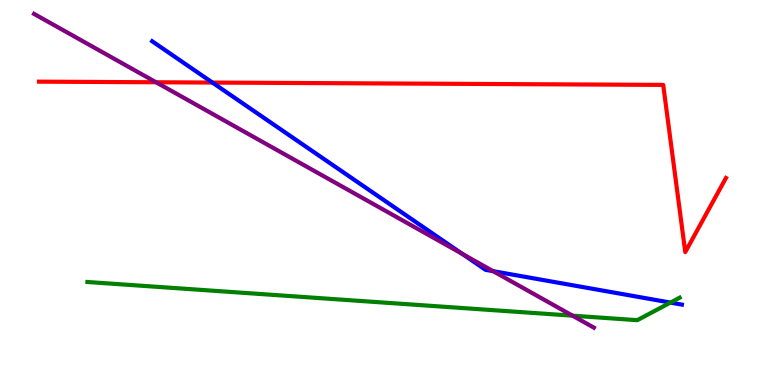[{'lines': ['blue', 'red'], 'intersections': [{'x': 2.74, 'y': 7.86}]}, {'lines': ['green', 'red'], 'intersections': []}, {'lines': ['purple', 'red'], 'intersections': [{'x': 2.01, 'y': 7.86}]}, {'lines': ['blue', 'green'], 'intersections': [{'x': 8.65, 'y': 2.14}]}, {'lines': ['blue', 'purple'], 'intersections': [{'x': 5.97, 'y': 3.41}, {'x': 6.36, 'y': 2.96}]}, {'lines': ['green', 'purple'], 'intersections': [{'x': 7.39, 'y': 1.8}]}]